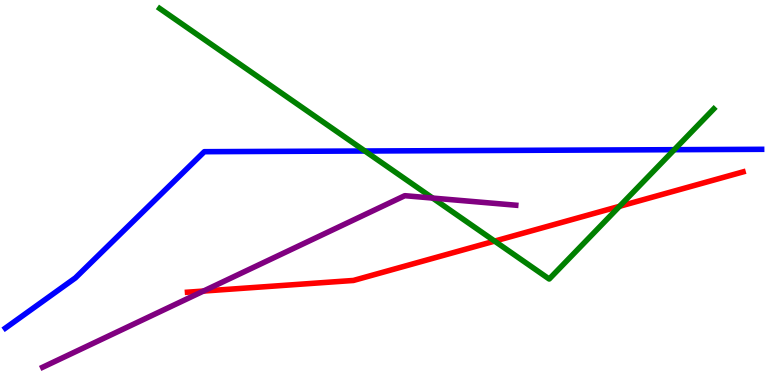[{'lines': ['blue', 'red'], 'intersections': []}, {'lines': ['green', 'red'], 'intersections': [{'x': 6.38, 'y': 3.74}, {'x': 7.99, 'y': 4.64}]}, {'lines': ['purple', 'red'], 'intersections': [{'x': 2.63, 'y': 2.44}]}, {'lines': ['blue', 'green'], 'intersections': [{'x': 4.71, 'y': 6.08}, {'x': 8.7, 'y': 6.11}]}, {'lines': ['blue', 'purple'], 'intersections': []}, {'lines': ['green', 'purple'], 'intersections': [{'x': 5.58, 'y': 4.86}]}]